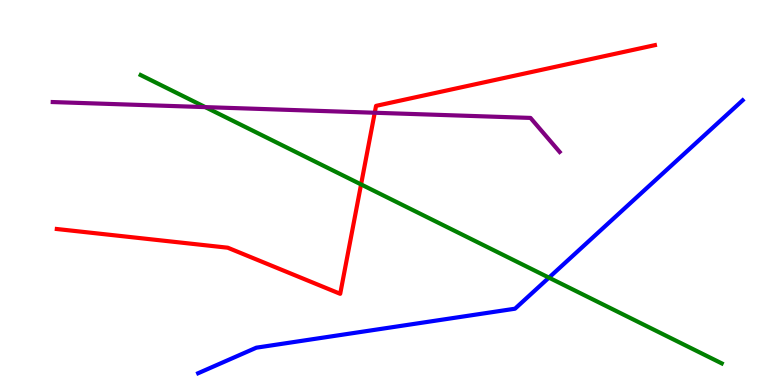[{'lines': ['blue', 'red'], 'intersections': []}, {'lines': ['green', 'red'], 'intersections': [{'x': 4.66, 'y': 5.21}]}, {'lines': ['purple', 'red'], 'intersections': [{'x': 4.84, 'y': 7.07}]}, {'lines': ['blue', 'green'], 'intersections': [{'x': 7.08, 'y': 2.79}]}, {'lines': ['blue', 'purple'], 'intersections': []}, {'lines': ['green', 'purple'], 'intersections': [{'x': 2.65, 'y': 7.22}]}]